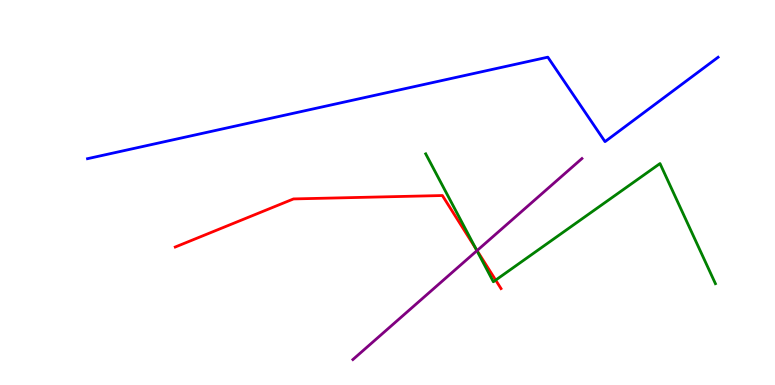[{'lines': ['blue', 'red'], 'intersections': []}, {'lines': ['green', 'red'], 'intersections': [{'x': 6.14, 'y': 3.54}, {'x': 6.4, 'y': 2.72}]}, {'lines': ['purple', 'red'], 'intersections': [{'x': 6.16, 'y': 3.49}]}, {'lines': ['blue', 'green'], 'intersections': []}, {'lines': ['blue', 'purple'], 'intersections': []}, {'lines': ['green', 'purple'], 'intersections': [{'x': 6.15, 'y': 3.49}]}]